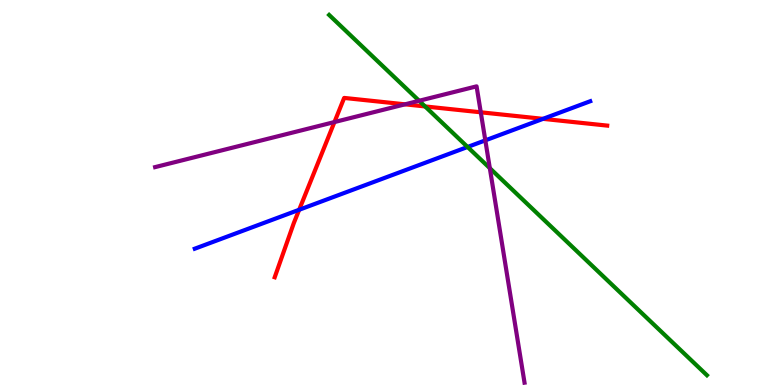[{'lines': ['blue', 'red'], 'intersections': [{'x': 3.86, 'y': 4.55}, {'x': 7.01, 'y': 6.91}]}, {'lines': ['green', 'red'], 'intersections': [{'x': 5.48, 'y': 7.24}]}, {'lines': ['purple', 'red'], 'intersections': [{'x': 4.32, 'y': 6.83}, {'x': 5.23, 'y': 7.29}, {'x': 6.2, 'y': 7.08}]}, {'lines': ['blue', 'green'], 'intersections': [{'x': 6.03, 'y': 6.18}]}, {'lines': ['blue', 'purple'], 'intersections': [{'x': 6.26, 'y': 6.35}]}, {'lines': ['green', 'purple'], 'intersections': [{'x': 5.41, 'y': 7.38}, {'x': 6.32, 'y': 5.63}]}]